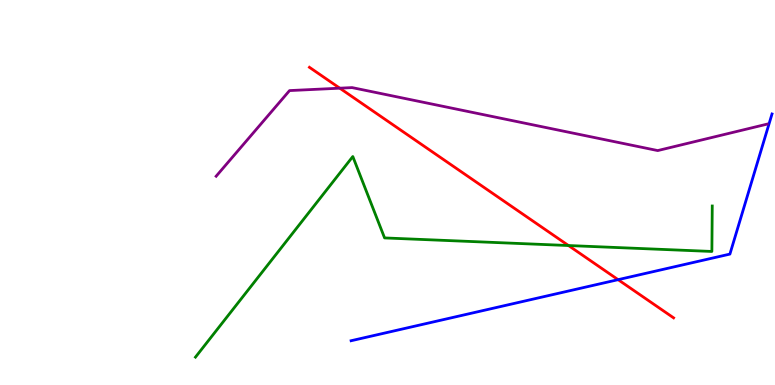[{'lines': ['blue', 'red'], 'intersections': [{'x': 7.98, 'y': 2.74}]}, {'lines': ['green', 'red'], 'intersections': [{'x': 7.34, 'y': 3.62}]}, {'lines': ['purple', 'red'], 'intersections': [{'x': 4.38, 'y': 7.71}]}, {'lines': ['blue', 'green'], 'intersections': []}, {'lines': ['blue', 'purple'], 'intersections': []}, {'lines': ['green', 'purple'], 'intersections': []}]